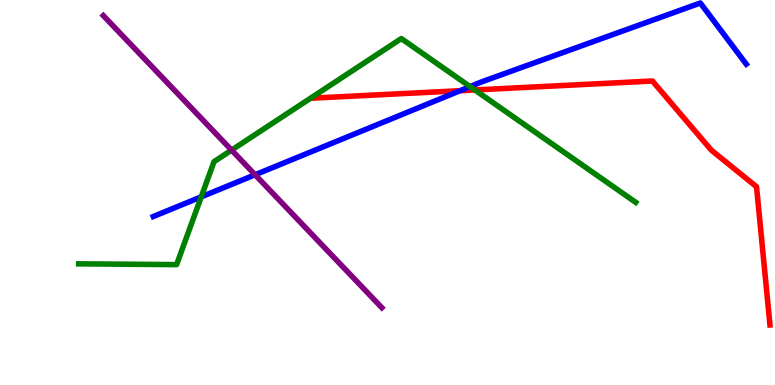[{'lines': ['blue', 'red'], 'intersections': [{'x': 5.94, 'y': 7.64}]}, {'lines': ['green', 'red'], 'intersections': [{'x': 6.13, 'y': 7.66}]}, {'lines': ['purple', 'red'], 'intersections': []}, {'lines': ['blue', 'green'], 'intersections': [{'x': 2.6, 'y': 4.89}, {'x': 6.07, 'y': 7.75}]}, {'lines': ['blue', 'purple'], 'intersections': [{'x': 3.29, 'y': 5.46}]}, {'lines': ['green', 'purple'], 'intersections': [{'x': 2.99, 'y': 6.1}]}]